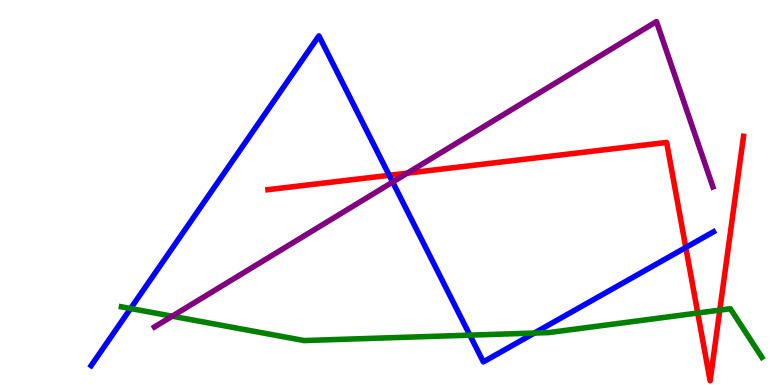[{'lines': ['blue', 'red'], 'intersections': [{'x': 5.02, 'y': 5.45}, {'x': 8.85, 'y': 3.57}]}, {'lines': ['green', 'red'], 'intersections': [{'x': 9.0, 'y': 1.87}, {'x': 9.29, 'y': 1.95}]}, {'lines': ['purple', 'red'], 'intersections': [{'x': 5.26, 'y': 5.5}]}, {'lines': ['blue', 'green'], 'intersections': [{'x': 1.69, 'y': 1.99}, {'x': 6.06, 'y': 1.29}, {'x': 6.89, 'y': 1.35}]}, {'lines': ['blue', 'purple'], 'intersections': [{'x': 5.07, 'y': 5.27}]}, {'lines': ['green', 'purple'], 'intersections': [{'x': 2.22, 'y': 1.79}]}]